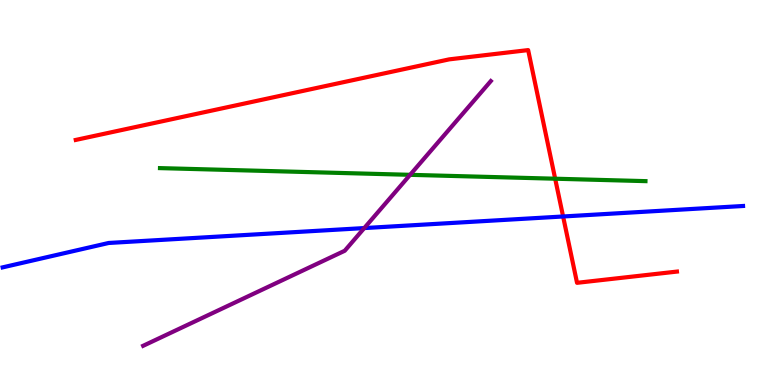[{'lines': ['blue', 'red'], 'intersections': [{'x': 7.27, 'y': 4.38}]}, {'lines': ['green', 'red'], 'intersections': [{'x': 7.16, 'y': 5.36}]}, {'lines': ['purple', 'red'], 'intersections': []}, {'lines': ['blue', 'green'], 'intersections': []}, {'lines': ['blue', 'purple'], 'intersections': [{'x': 4.7, 'y': 4.08}]}, {'lines': ['green', 'purple'], 'intersections': [{'x': 5.29, 'y': 5.46}]}]